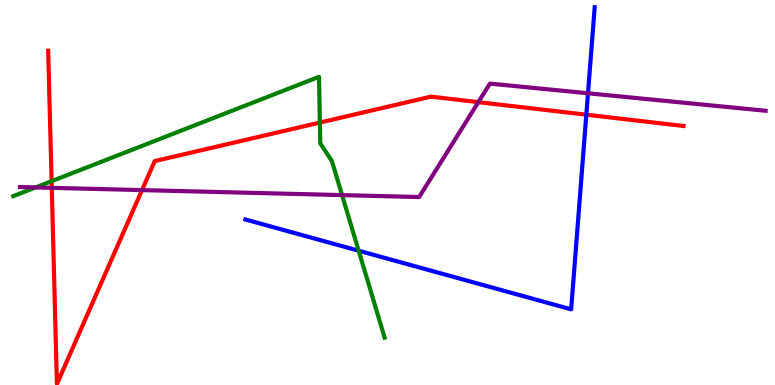[{'lines': ['blue', 'red'], 'intersections': [{'x': 7.57, 'y': 7.02}]}, {'lines': ['green', 'red'], 'intersections': [{'x': 0.666, 'y': 5.29}, {'x': 4.13, 'y': 6.82}]}, {'lines': ['purple', 'red'], 'intersections': [{'x': 0.668, 'y': 5.12}, {'x': 1.83, 'y': 5.06}, {'x': 6.17, 'y': 7.35}]}, {'lines': ['blue', 'green'], 'intersections': [{'x': 4.63, 'y': 3.49}]}, {'lines': ['blue', 'purple'], 'intersections': [{'x': 7.59, 'y': 7.58}]}, {'lines': ['green', 'purple'], 'intersections': [{'x': 0.459, 'y': 5.13}, {'x': 4.41, 'y': 4.93}]}]